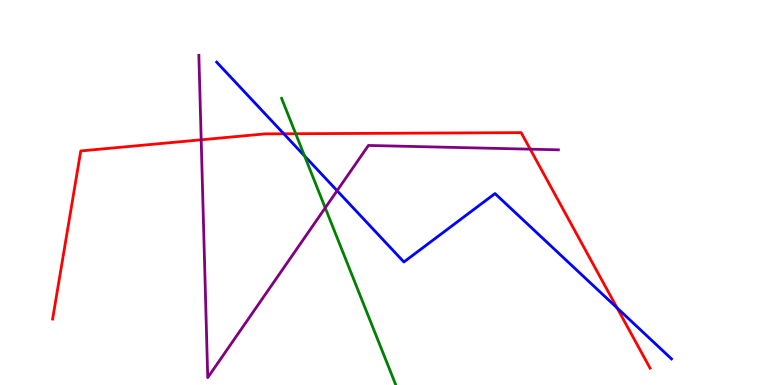[{'lines': ['blue', 'red'], 'intersections': [{'x': 3.66, 'y': 6.52}, {'x': 7.96, 'y': 2.0}]}, {'lines': ['green', 'red'], 'intersections': [{'x': 3.82, 'y': 6.53}]}, {'lines': ['purple', 'red'], 'intersections': [{'x': 2.6, 'y': 6.37}, {'x': 6.84, 'y': 6.13}]}, {'lines': ['blue', 'green'], 'intersections': [{'x': 3.93, 'y': 5.95}]}, {'lines': ['blue', 'purple'], 'intersections': [{'x': 4.35, 'y': 5.05}]}, {'lines': ['green', 'purple'], 'intersections': [{'x': 4.2, 'y': 4.6}]}]